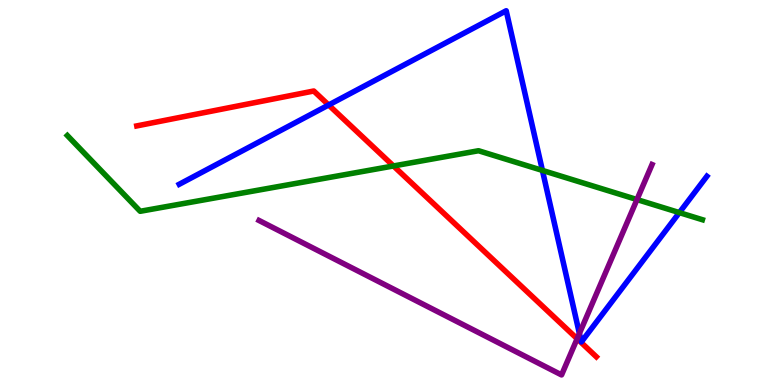[{'lines': ['blue', 'red'], 'intersections': [{'x': 4.24, 'y': 7.27}]}, {'lines': ['green', 'red'], 'intersections': [{'x': 5.08, 'y': 5.69}]}, {'lines': ['purple', 'red'], 'intersections': [{'x': 7.45, 'y': 1.2}]}, {'lines': ['blue', 'green'], 'intersections': [{'x': 7.0, 'y': 5.57}, {'x': 8.77, 'y': 4.48}]}, {'lines': ['blue', 'purple'], 'intersections': [{'x': 7.48, 'y': 1.34}]}, {'lines': ['green', 'purple'], 'intersections': [{'x': 8.22, 'y': 4.82}]}]